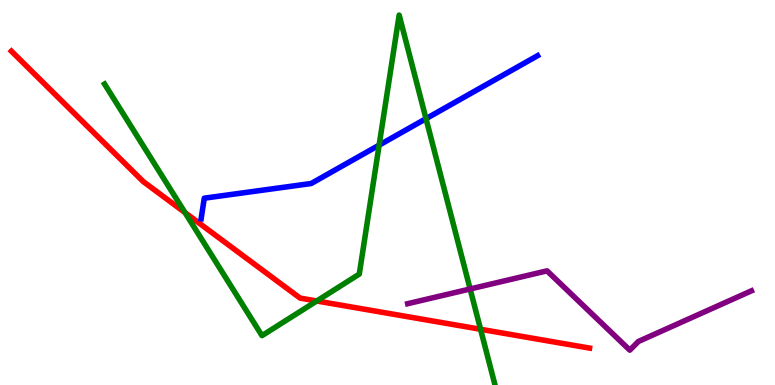[{'lines': ['blue', 'red'], 'intersections': []}, {'lines': ['green', 'red'], 'intersections': [{'x': 2.39, 'y': 4.48}, {'x': 4.09, 'y': 2.18}, {'x': 6.2, 'y': 1.45}]}, {'lines': ['purple', 'red'], 'intersections': []}, {'lines': ['blue', 'green'], 'intersections': [{'x': 4.89, 'y': 6.23}, {'x': 5.5, 'y': 6.92}]}, {'lines': ['blue', 'purple'], 'intersections': []}, {'lines': ['green', 'purple'], 'intersections': [{'x': 6.07, 'y': 2.49}]}]